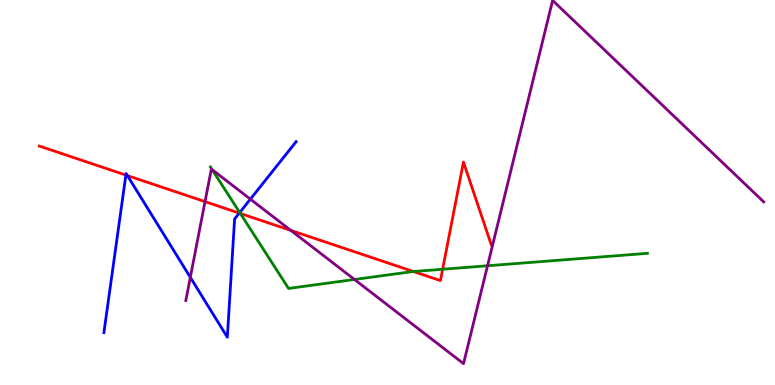[{'lines': ['blue', 'red'], 'intersections': [{'x': 1.62, 'y': 5.45}, {'x': 1.64, 'y': 5.44}, {'x': 3.09, 'y': 4.46}]}, {'lines': ['green', 'red'], 'intersections': [{'x': 3.1, 'y': 4.46}, {'x': 5.33, 'y': 2.95}, {'x': 5.71, 'y': 3.01}]}, {'lines': ['purple', 'red'], 'intersections': [{'x': 2.65, 'y': 4.76}, {'x': 3.75, 'y': 4.01}]}, {'lines': ['blue', 'green'], 'intersections': [{'x': 3.09, 'y': 4.48}]}, {'lines': ['blue', 'purple'], 'intersections': [{'x': 2.46, 'y': 2.8}, {'x': 3.23, 'y': 4.83}]}, {'lines': ['green', 'purple'], 'intersections': [{'x': 2.74, 'y': 5.59}, {'x': 4.57, 'y': 2.74}, {'x': 6.29, 'y': 3.1}]}]